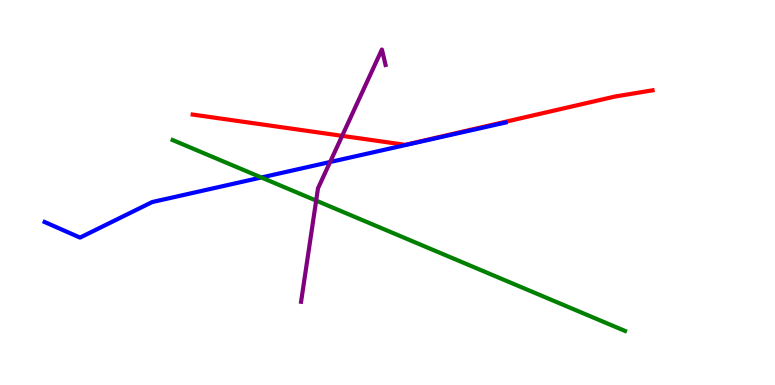[{'lines': ['blue', 'red'], 'intersections': []}, {'lines': ['green', 'red'], 'intersections': []}, {'lines': ['purple', 'red'], 'intersections': [{'x': 4.41, 'y': 6.47}]}, {'lines': ['blue', 'green'], 'intersections': [{'x': 3.37, 'y': 5.39}]}, {'lines': ['blue', 'purple'], 'intersections': [{'x': 4.26, 'y': 5.79}]}, {'lines': ['green', 'purple'], 'intersections': [{'x': 4.08, 'y': 4.79}]}]